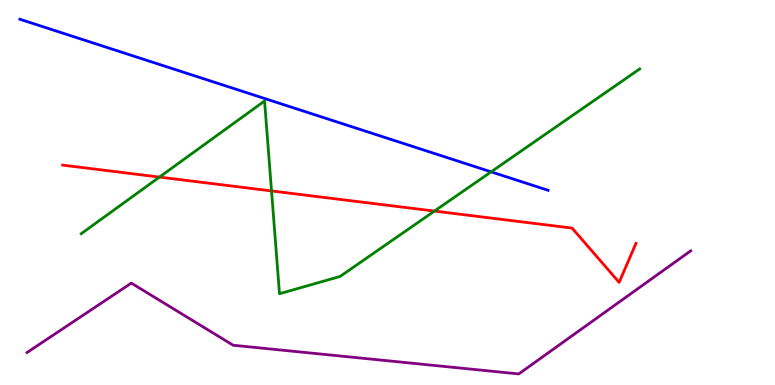[{'lines': ['blue', 'red'], 'intersections': []}, {'lines': ['green', 'red'], 'intersections': [{'x': 2.06, 'y': 5.4}, {'x': 3.5, 'y': 5.04}, {'x': 5.61, 'y': 4.52}]}, {'lines': ['purple', 'red'], 'intersections': []}, {'lines': ['blue', 'green'], 'intersections': [{'x': 6.34, 'y': 5.54}]}, {'lines': ['blue', 'purple'], 'intersections': []}, {'lines': ['green', 'purple'], 'intersections': []}]